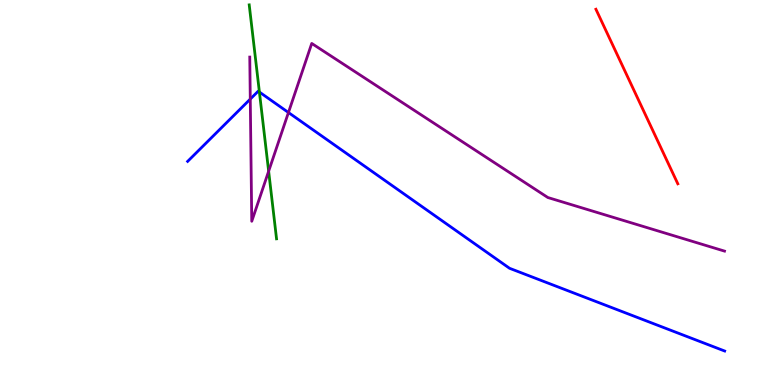[{'lines': ['blue', 'red'], 'intersections': []}, {'lines': ['green', 'red'], 'intersections': []}, {'lines': ['purple', 'red'], 'intersections': []}, {'lines': ['blue', 'green'], 'intersections': [{'x': 3.35, 'y': 7.61}]}, {'lines': ['blue', 'purple'], 'intersections': [{'x': 3.23, 'y': 7.43}, {'x': 3.72, 'y': 7.08}]}, {'lines': ['green', 'purple'], 'intersections': [{'x': 3.47, 'y': 5.55}]}]